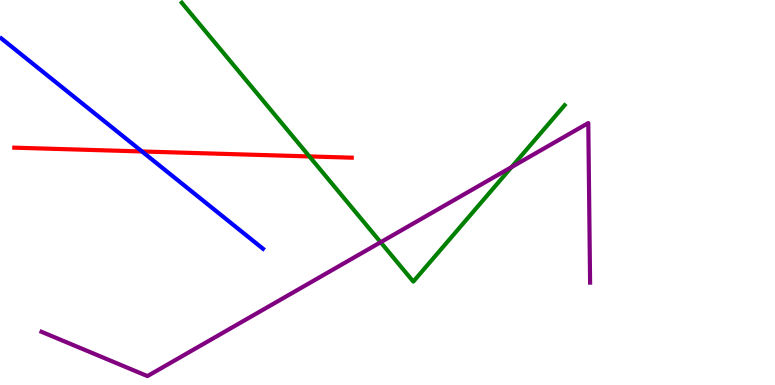[{'lines': ['blue', 'red'], 'intersections': [{'x': 1.83, 'y': 6.07}]}, {'lines': ['green', 'red'], 'intersections': [{'x': 3.99, 'y': 5.94}]}, {'lines': ['purple', 'red'], 'intersections': []}, {'lines': ['blue', 'green'], 'intersections': []}, {'lines': ['blue', 'purple'], 'intersections': []}, {'lines': ['green', 'purple'], 'intersections': [{'x': 4.91, 'y': 3.71}, {'x': 6.6, 'y': 5.66}]}]